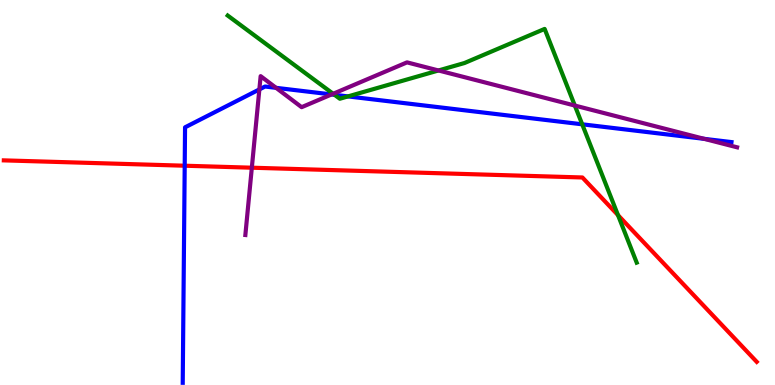[{'lines': ['blue', 'red'], 'intersections': [{'x': 2.38, 'y': 5.7}]}, {'lines': ['green', 'red'], 'intersections': [{'x': 7.97, 'y': 4.41}]}, {'lines': ['purple', 'red'], 'intersections': [{'x': 3.25, 'y': 5.64}]}, {'lines': ['blue', 'green'], 'intersections': [{'x': 4.32, 'y': 7.54}, {'x': 4.49, 'y': 7.5}, {'x': 7.51, 'y': 6.77}]}, {'lines': ['blue', 'purple'], 'intersections': [{'x': 3.35, 'y': 7.68}, {'x': 3.56, 'y': 7.72}, {'x': 4.28, 'y': 7.55}, {'x': 9.09, 'y': 6.39}]}, {'lines': ['green', 'purple'], 'intersections': [{'x': 4.3, 'y': 7.56}, {'x': 5.66, 'y': 8.17}, {'x': 7.42, 'y': 7.26}]}]